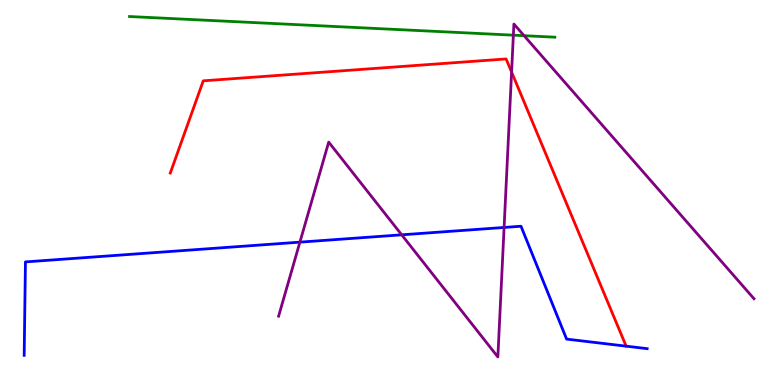[{'lines': ['blue', 'red'], 'intersections': []}, {'lines': ['green', 'red'], 'intersections': []}, {'lines': ['purple', 'red'], 'intersections': [{'x': 6.6, 'y': 8.13}]}, {'lines': ['blue', 'green'], 'intersections': []}, {'lines': ['blue', 'purple'], 'intersections': [{'x': 3.87, 'y': 3.71}, {'x': 5.18, 'y': 3.9}, {'x': 6.5, 'y': 4.09}]}, {'lines': ['green', 'purple'], 'intersections': [{'x': 6.62, 'y': 9.09}, {'x': 6.76, 'y': 9.07}]}]